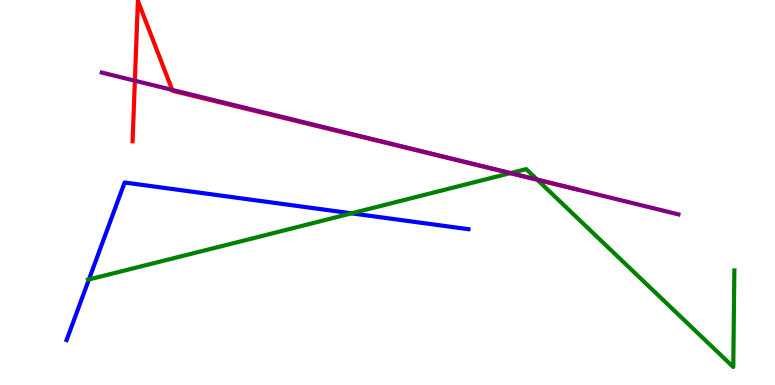[{'lines': ['blue', 'red'], 'intersections': []}, {'lines': ['green', 'red'], 'intersections': [{'x': 6.58, 'y': 5.5}, {'x': 6.93, 'y': 5.33}]}, {'lines': ['purple', 'red'], 'intersections': [{'x': 1.74, 'y': 7.9}, {'x': 2.22, 'y': 7.67}, {'x': 7.14, 'y': 5.23}]}, {'lines': ['blue', 'green'], 'intersections': [{'x': 1.15, 'y': 2.74}, {'x': 4.54, 'y': 4.46}]}, {'lines': ['blue', 'purple'], 'intersections': []}, {'lines': ['green', 'purple'], 'intersections': [{'x': 6.59, 'y': 5.5}, {'x': 6.93, 'y': 5.33}]}]